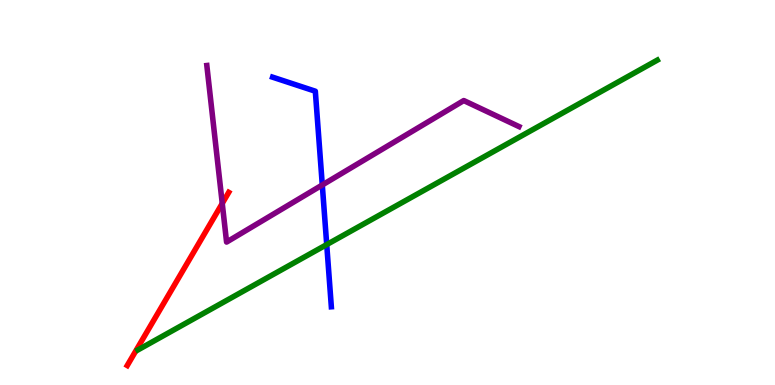[{'lines': ['blue', 'red'], 'intersections': []}, {'lines': ['green', 'red'], 'intersections': []}, {'lines': ['purple', 'red'], 'intersections': [{'x': 2.87, 'y': 4.72}]}, {'lines': ['blue', 'green'], 'intersections': [{'x': 4.22, 'y': 3.65}]}, {'lines': ['blue', 'purple'], 'intersections': [{'x': 4.16, 'y': 5.2}]}, {'lines': ['green', 'purple'], 'intersections': []}]